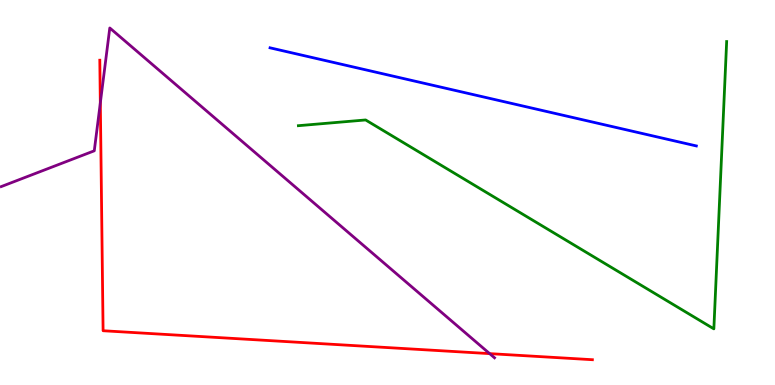[{'lines': ['blue', 'red'], 'intersections': []}, {'lines': ['green', 'red'], 'intersections': []}, {'lines': ['purple', 'red'], 'intersections': [{'x': 1.29, 'y': 7.33}, {'x': 6.32, 'y': 0.815}]}, {'lines': ['blue', 'green'], 'intersections': []}, {'lines': ['blue', 'purple'], 'intersections': []}, {'lines': ['green', 'purple'], 'intersections': []}]